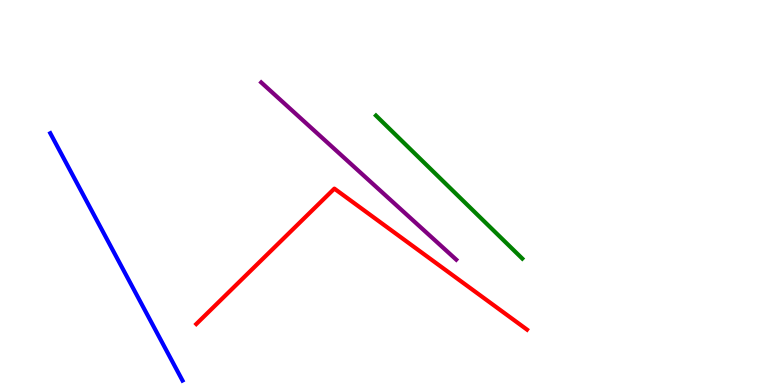[{'lines': ['blue', 'red'], 'intersections': []}, {'lines': ['green', 'red'], 'intersections': []}, {'lines': ['purple', 'red'], 'intersections': []}, {'lines': ['blue', 'green'], 'intersections': []}, {'lines': ['blue', 'purple'], 'intersections': []}, {'lines': ['green', 'purple'], 'intersections': []}]